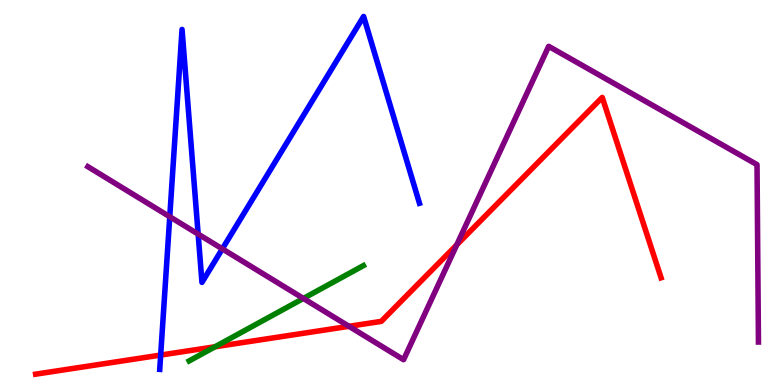[{'lines': ['blue', 'red'], 'intersections': [{'x': 2.07, 'y': 0.777}]}, {'lines': ['green', 'red'], 'intersections': [{'x': 2.77, 'y': 0.993}]}, {'lines': ['purple', 'red'], 'intersections': [{'x': 4.5, 'y': 1.52}, {'x': 5.89, 'y': 3.64}]}, {'lines': ['blue', 'green'], 'intersections': []}, {'lines': ['blue', 'purple'], 'intersections': [{'x': 2.19, 'y': 4.37}, {'x': 2.56, 'y': 3.92}, {'x': 2.87, 'y': 3.54}]}, {'lines': ['green', 'purple'], 'intersections': [{'x': 3.91, 'y': 2.25}]}]